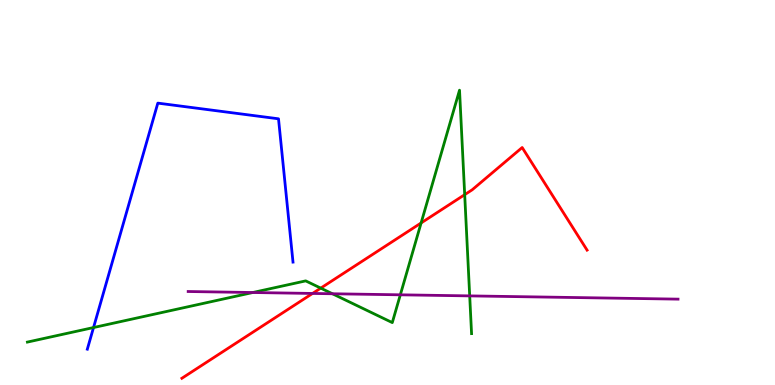[{'lines': ['blue', 'red'], 'intersections': []}, {'lines': ['green', 'red'], 'intersections': [{'x': 4.14, 'y': 2.52}, {'x': 5.43, 'y': 4.21}, {'x': 6.0, 'y': 4.94}]}, {'lines': ['purple', 'red'], 'intersections': [{'x': 4.03, 'y': 2.38}]}, {'lines': ['blue', 'green'], 'intersections': [{'x': 1.21, 'y': 1.49}]}, {'lines': ['blue', 'purple'], 'intersections': []}, {'lines': ['green', 'purple'], 'intersections': [{'x': 3.26, 'y': 2.4}, {'x': 4.29, 'y': 2.37}, {'x': 5.17, 'y': 2.34}, {'x': 6.06, 'y': 2.31}]}]